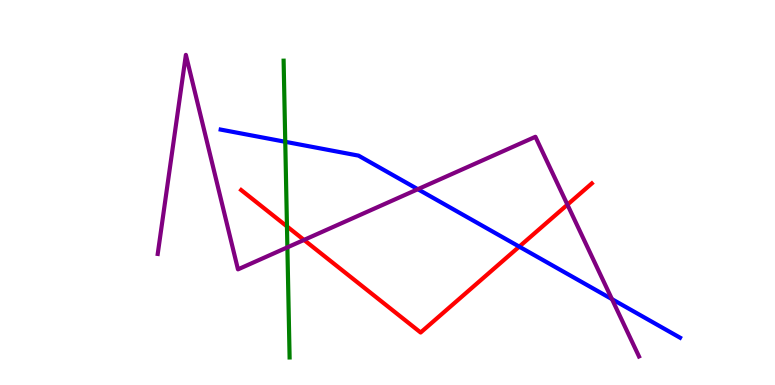[{'lines': ['blue', 'red'], 'intersections': [{'x': 6.7, 'y': 3.59}]}, {'lines': ['green', 'red'], 'intersections': [{'x': 3.7, 'y': 4.12}]}, {'lines': ['purple', 'red'], 'intersections': [{'x': 3.92, 'y': 3.77}, {'x': 7.32, 'y': 4.68}]}, {'lines': ['blue', 'green'], 'intersections': [{'x': 3.68, 'y': 6.32}]}, {'lines': ['blue', 'purple'], 'intersections': [{'x': 5.39, 'y': 5.09}, {'x': 7.9, 'y': 2.23}]}, {'lines': ['green', 'purple'], 'intersections': [{'x': 3.71, 'y': 3.58}]}]